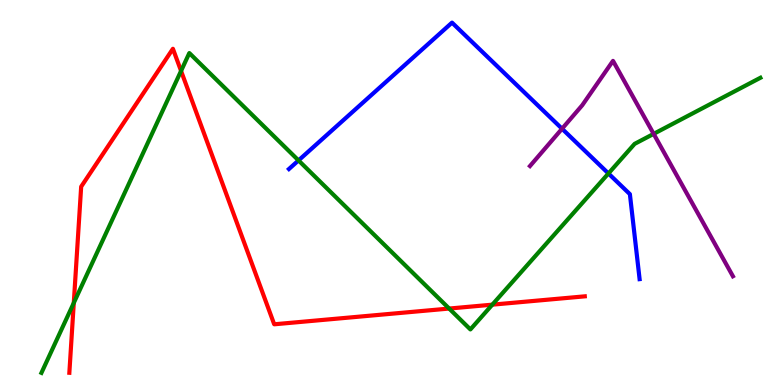[{'lines': ['blue', 'red'], 'intersections': []}, {'lines': ['green', 'red'], 'intersections': [{'x': 0.952, 'y': 2.13}, {'x': 2.34, 'y': 8.16}, {'x': 5.8, 'y': 1.99}, {'x': 6.35, 'y': 2.09}]}, {'lines': ['purple', 'red'], 'intersections': []}, {'lines': ['blue', 'green'], 'intersections': [{'x': 3.85, 'y': 5.83}, {'x': 7.85, 'y': 5.49}]}, {'lines': ['blue', 'purple'], 'intersections': [{'x': 7.25, 'y': 6.66}]}, {'lines': ['green', 'purple'], 'intersections': [{'x': 8.43, 'y': 6.52}]}]